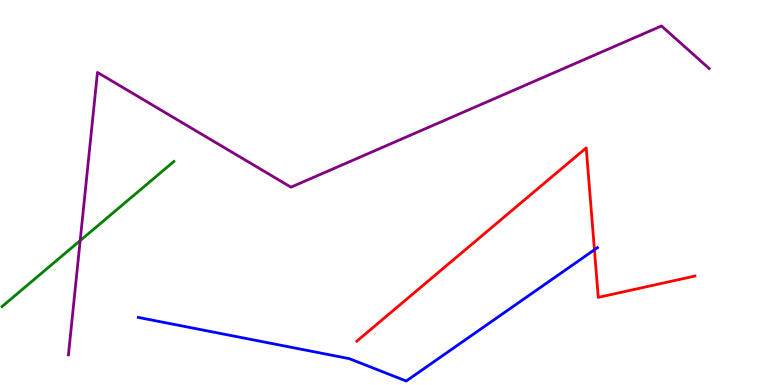[{'lines': ['blue', 'red'], 'intersections': [{'x': 7.67, 'y': 3.51}]}, {'lines': ['green', 'red'], 'intersections': []}, {'lines': ['purple', 'red'], 'intersections': []}, {'lines': ['blue', 'green'], 'intersections': []}, {'lines': ['blue', 'purple'], 'intersections': []}, {'lines': ['green', 'purple'], 'intersections': [{'x': 1.03, 'y': 3.75}]}]